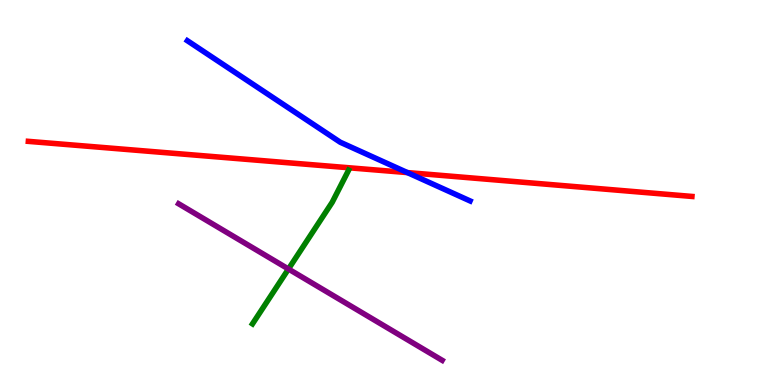[{'lines': ['blue', 'red'], 'intersections': [{'x': 5.26, 'y': 5.52}]}, {'lines': ['green', 'red'], 'intersections': []}, {'lines': ['purple', 'red'], 'intersections': []}, {'lines': ['blue', 'green'], 'intersections': []}, {'lines': ['blue', 'purple'], 'intersections': []}, {'lines': ['green', 'purple'], 'intersections': [{'x': 3.72, 'y': 3.01}]}]